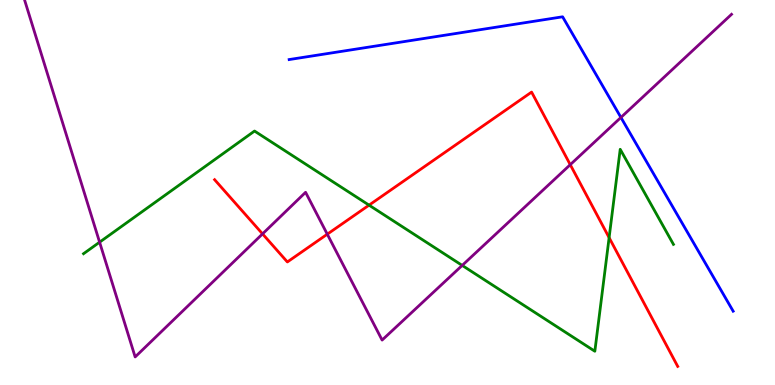[{'lines': ['blue', 'red'], 'intersections': []}, {'lines': ['green', 'red'], 'intersections': [{'x': 4.76, 'y': 4.67}, {'x': 7.86, 'y': 3.83}]}, {'lines': ['purple', 'red'], 'intersections': [{'x': 3.39, 'y': 3.92}, {'x': 4.22, 'y': 3.92}, {'x': 7.36, 'y': 5.72}]}, {'lines': ['blue', 'green'], 'intersections': []}, {'lines': ['blue', 'purple'], 'intersections': [{'x': 8.01, 'y': 6.95}]}, {'lines': ['green', 'purple'], 'intersections': [{'x': 1.29, 'y': 3.71}, {'x': 5.96, 'y': 3.11}]}]